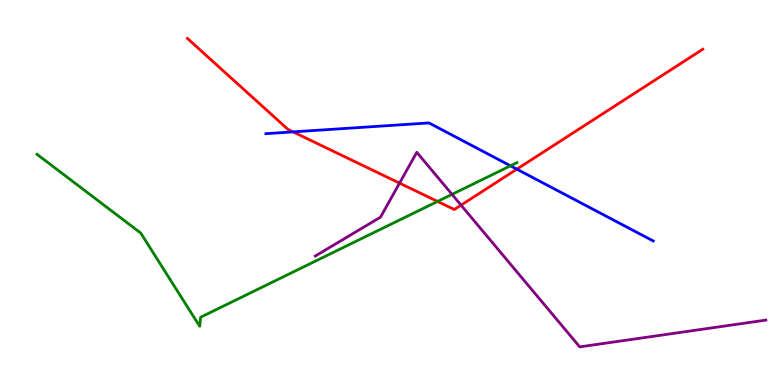[{'lines': ['blue', 'red'], 'intersections': [{'x': 3.78, 'y': 6.57}, {'x': 6.67, 'y': 5.61}]}, {'lines': ['green', 'red'], 'intersections': [{'x': 5.65, 'y': 4.77}]}, {'lines': ['purple', 'red'], 'intersections': [{'x': 5.16, 'y': 5.24}, {'x': 5.95, 'y': 4.67}]}, {'lines': ['blue', 'green'], 'intersections': [{'x': 6.59, 'y': 5.69}]}, {'lines': ['blue', 'purple'], 'intersections': []}, {'lines': ['green', 'purple'], 'intersections': [{'x': 5.83, 'y': 4.95}]}]